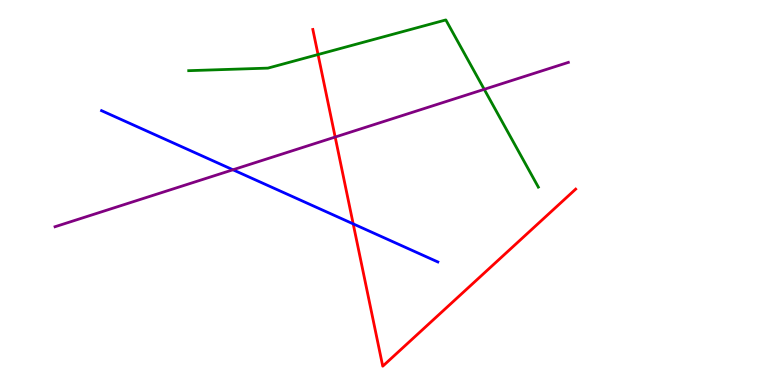[{'lines': ['blue', 'red'], 'intersections': [{'x': 4.56, 'y': 4.19}]}, {'lines': ['green', 'red'], 'intersections': [{'x': 4.1, 'y': 8.58}]}, {'lines': ['purple', 'red'], 'intersections': [{'x': 4.32, 'y': 6.44}]}, {'lines': ['blue', 'green'], 'intersections': []}, {'lines': ['blue', 'purple'], 'intersections': [{'x': 3.01, 'y': 5.59}]}, {'lines': ['green', 'purple'], 'intersections': [{'x': 6.25, 'y': 7.68}]}]